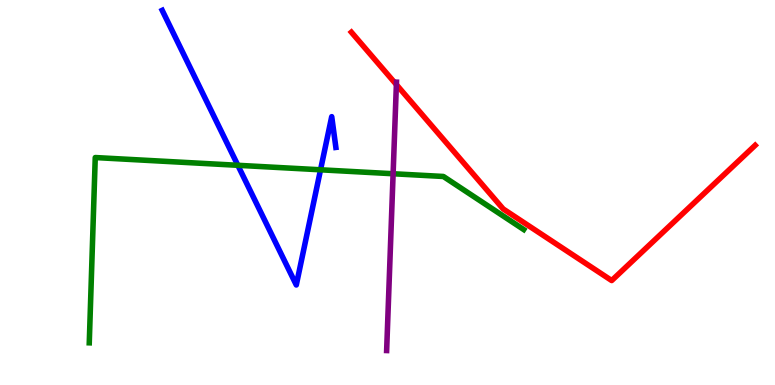[{'lines': ['blue', 'red'], 'intersections': []}, {'lines': ['green', 'red'], 'intersections': []}, {'lines': ['purple', 'red'], 'intersections': [{'x': 5.11, 'y': 7.8}]}, {'lines': ['blue', 'green'], 'intersections': [{'x': 3.07, 'y': 5.71}, {'x': 4.14, 'y': 5.59}]}, {'lines': ['blue', 'purple'], 'intersections': []}, {'lines': ['green', 'purple'], 'intersections': [{'x': 5.07, 'y': 5.49}]}]